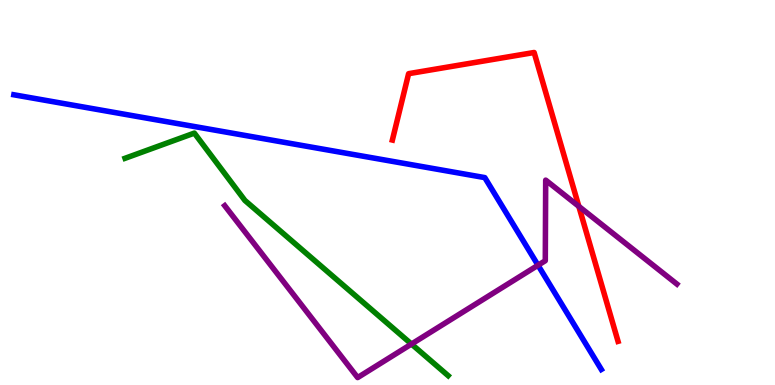[{'lines': ['blue', 'red'], 'intersections': []}, {'lines': ['green', 'red'], 'intersections': []}, {'lines': ['purple', 'red'], 'intersections': [{'x': 7.47, 'y': 4.64}]}, {'lines': ['blue', 'green'], 'intersections': []}, {'lines': ['blue', 'purple'], 'intersections': [{'x': 6.94, 'y': 3.11}]}, {'lines': ['green', 'purple'], 'intersections': [{'x': 5.31, 'y': 1.06}]}]